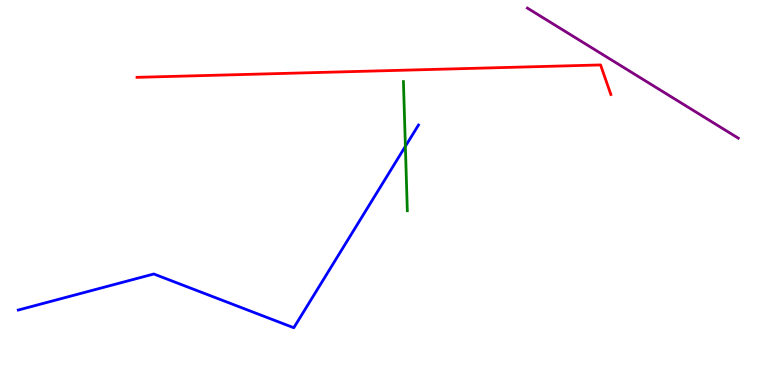[{'lines': ['blue', 'red'], 'intersections': []}, {'lines': ['green', 'red'], 'intersections': []}, {'lines': ['purple', 'red'], 'intersections': []}, {'lines': ['blue', 'green'], 'intersections': [{'x': 5.23, 'y': 6.2}]}, {'lines': ['blue', 'purple'], 'intersections': []}, {'lines': ['green', 'purple'], 'intersections': []}]